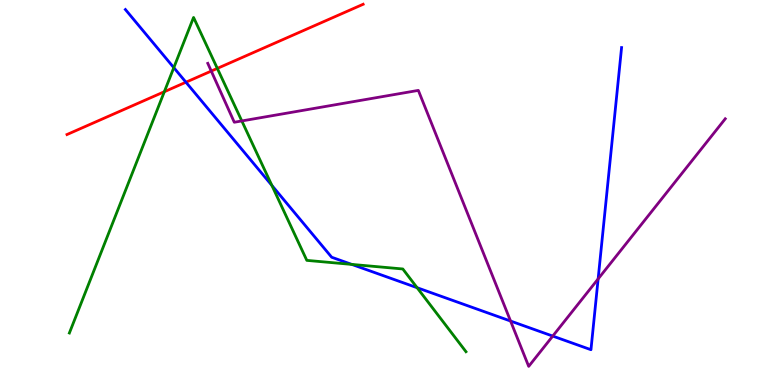[{'lines': ['blue', 'red'], 'intersections': [{'x': 2.4, 'y': 7.86}]}, {'lines': ['green', 'red'], 'intersections': [{'x': 2.12, 'y': 7.62}, {'x': 2.8, 'y': 8.22}]}, {'lines': ['purple', 'red'], 'intersections': [{'x': 2.73, 'y': 8.15}]}, {'lines': ['blue', 'green'], 'intersections': [{'x': 2.24, 'y': 8.24}, {'x': 3.51, 'y': 5.18}, {'x': 4.54, 'y': 3.13}, {'x': 5.38, 'y': 2.53}]}, {'lines': ['blue', 'purple'], 'intersections': [{'x': 6.59, 'y': 1.66}, {'x': 7.13, 'y': 1.27}, {'x': 7.72, 'y': 2.76}]}, {'lines': ['green', 'purple'], 'intersections': [{'x': 3.12, 'y': 6.86}]}]